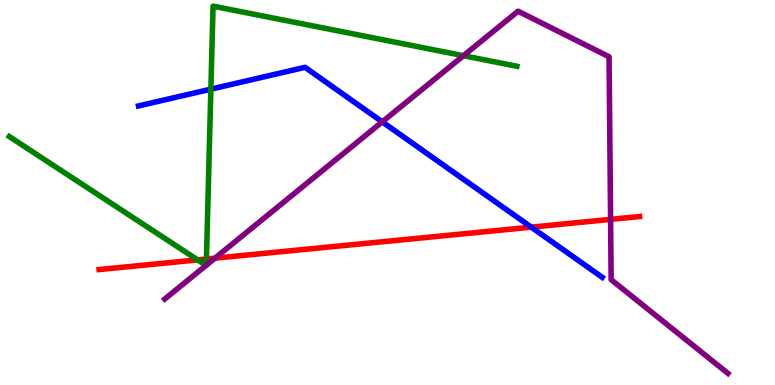[{'lines': ['blue', 'red'], 'intersections': [{'x': 6.86, 'y': 4.1}]}, {'lines': ['green', 'red'], 'intersections': [{'x': 2.55, 'y': 3.25}, {'x': 2.66, 'y': 3.27}]}, {'lines': ['purple', 'red'], 'intersections': [{'x': 2.77, 'y': 3.29}, {'x': 7.88, 'y': 4.3}]}, {'lines': ['blue', 'green'], 'intersections': [{'x': 2.72, 'y': 7.68}]}, {'lines': ['blue', 'purple'], 'intersections': [{'x': 4.93, 'y': 6.83}]}, {'lines': ['green', 'purple'], 'intersections': [{'x': 2.66, 'y': 3.11}, {'x': 2.66, 'y': 3.11}, {'x': 5.98, 'y': 8.55}]}]